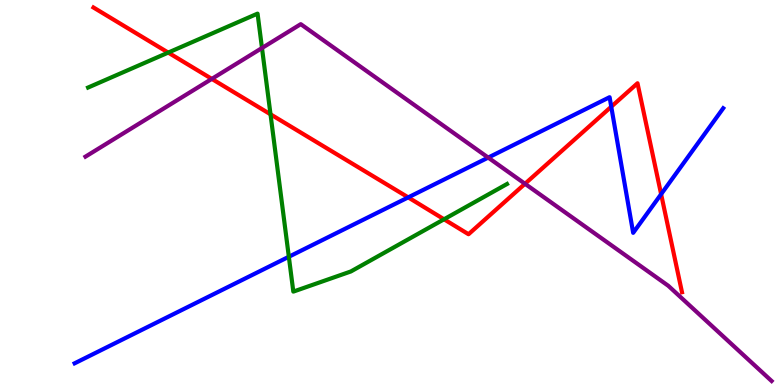[{'lines': ['blue', 'red'], 'intersections': [{'x': 5.27, 'y': 4.87}, {'x': 7.89, 'y': 7.23}, {'x': 8.53, 'y': 4.96}]}, {'lines': ['green', 'red'], 'intersections': [{'x': 2.17, 'y': 8.63}, {'x': 3.49, 'y': 7.03}, {'x': 5.73, 'y': 4.3}]}, {'lines': ['purple', 'red'], 'intersections': [{'x': 2.73, 'y': 7.95}, {'x': 6.77, 'y': 5.23}]}, {'lines': ['blue', 'green'], 'intersections': [{'x': 3.73, 'y': 3.33}]}, {'lines': ['blue', 'purple'], 'intersections': [{'x': 6.3, 'y': 5.91}]}, {'lines': ['green', 'purple'], 'intersections': [{'x': 3.38, 'y': 8.75}]}]